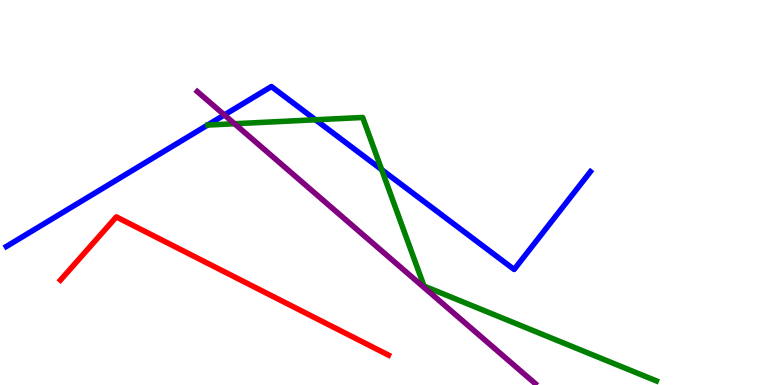[{'lines': ['blue', 'red'], 'intersections': []}, {'lines': ['green', 'red'], 'intersections': []}, {'lines': ['purple', 'red'], 'intersections': []}, {'lines': ['blue', 'green'], 'intersections': [{'x': 4.07, 'y': 6.89}, {'x': 4.92, 'y': 5.59}]}, {'lines': ['blue', 'purple'], 'intersections': [{'x': 2.89, 'y': 7.01}]}, {'lines': ['green', 'purple'], 'intersections': [{'x': 3.03, 'y': 6.79}]}]